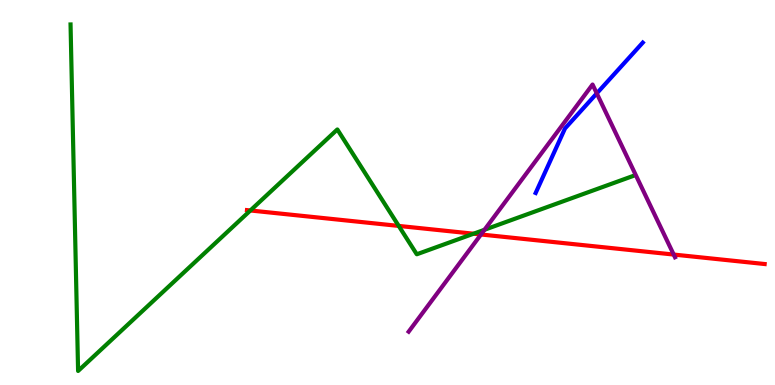[{'lines': ['blue', 'red'], 'intersections': []}, {'lines': ['green', 'red'], 'intersections': [{'x': 3.23, 'y': 4.53}, {'x': 5.14, 'y': 4.13}, {'x': 6.11, 'y': 3.93}]}, {'lines': ['purple', 'red'], 'intersections': [{'x': 6.21, 'y': 3.91}, {'x': 8.69, 'y': 3.39}]}, {'lines': ['blue', 'green'], 'intersections': []}, {'lines': ['blue', 'purple'], 'intersections': [{'x': 7.7, 'y': 7.57}]}, {'lines': ['green', 'purple'], 'intersections': [{'x': 6.25, 'y': 4.03}]}]